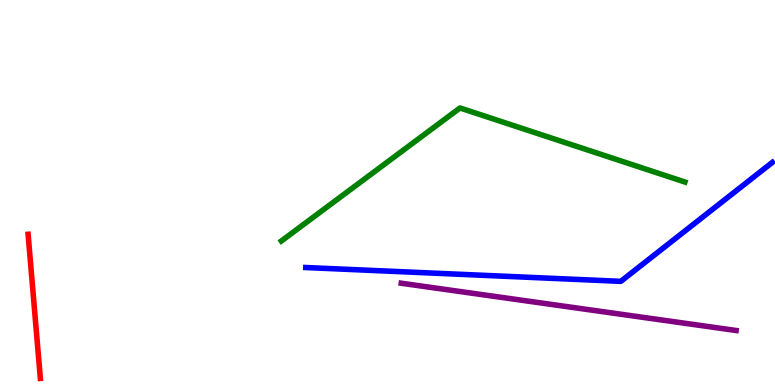[{'lines': ['blue', 'red'], 'intersections': []}, {'lines': ['green', 'red'], 'intersections': []}, {'lines': ['purple', 'red'], 'intersections': []}, {'lines': ['blue', 'green'], 'intersections': []}, {'lines': ['blue', 'purple'], 'intersections': []}, {'lines': ['green', 'purple'], 'intersections': []}]